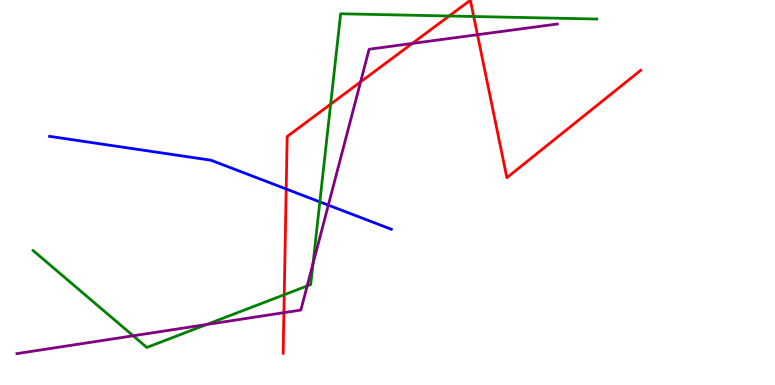[{'lines': ['blue', 'red'], 'intersections': [{'x': 3.69, 'y': 5.09}]}, {'lines': ['green', 'red'], 'intersections': [{'x': 3.67, 'y': 2.34}, {'x': 4.27, 'y': 7.29}, {'x': 5.8, 'y': 9.58}, {'x': 6.11, 'y': 9.57}]}, {'lines': ['purple', 'red'], 'intersections': [{'x': 3.66, 'y': 1.88}, {'x': 4.65, 'y': 7.87}, {'x': 5.32, 'y': 8.87}, {'x': 6.16, 'y': 9.1}]}, {'lines': ['blue', 'green'], 'intersections': [{'x': 4.13, 'y': 4.76}]}, {'lines': ['blue', 'purple'], 'intersections': [{'x': 4.24, 'y': 4.67}]}, {'lines': ['green', 'purple'], 'intersections': [{'x': 1.72, 'y': 1.28}, {'x': 2.67, 'y': 1.57}, {'x': 3.96, 'y': 2.57}, {'x': 4.04, 'y': 3.15}]}]